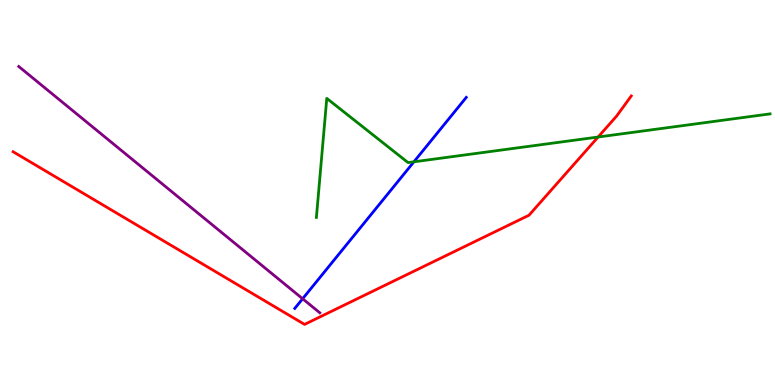[{'lines': ['blue', 'red'], 'intersections': []}, {'lines': ['green', 'red'], 'intersections': [{'x': 7.72, 'y': 6.44}]}, {'lines': ['purple', 'red'], 'intersections': []}, {'lines': ['blue', 'green'], 'intersections': [{'x': 5.34, 'y': 5.8}]}, {'lines': ['blue', 'purple'], 'intersections': [{'x': 3.9, 'y': 2.24}]}, {'lines': ['green', 'purple'], 'intersections': []}]